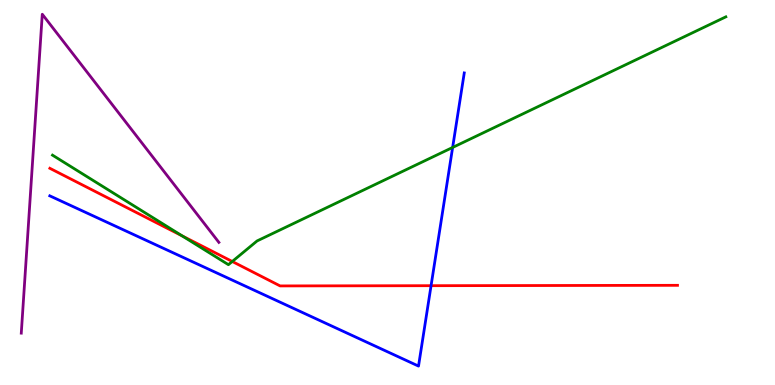[{'lines': ['blue', 'red'], 'intersections': [{'x': 5.56, 'y': 2.58}]}, {'lines': ['green', 'red'], 'intersections': [{'x': 2.35, 'y': 3.87}, {'x': 3.0, 'y': 3.21}]}, {'lines': ['purple', 'red'], 'intersections': []}, {'lines': ['blue', 'green'], 'intersections': [{'x': 5.84, 'y': 6.17}]}, {'lines': ['blue', 'purple'], 'intersections': []}, {'lines': ['green', 'purple'], 'intersections': []}]